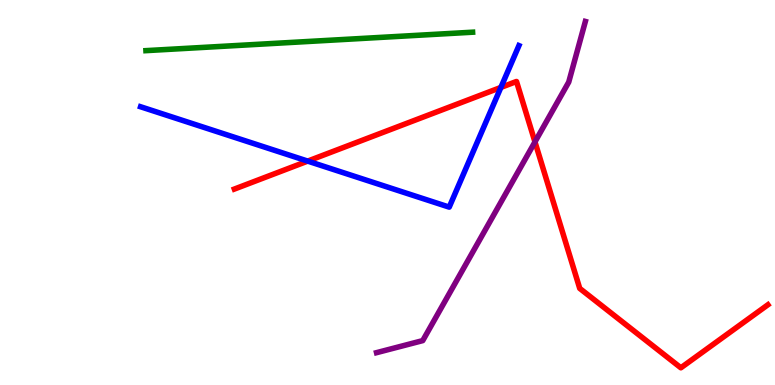[{'lines': ['blue', 'red'], 'intersections': [{'x': 3.97, 'y': 5.82}, {'x': 6.46, 'y': 7.73}]}, {'lines': ['green', 'red'], 'intersections': []}, {'lines': ['purple', 'red'], 'intersections': [{'x': 6.9, 'y': 6.31}]}, {'lines': ['blue', 'green'], 'intersections': []}, {'lines': ['blue', 'purple'], 'intersections': []}, {'lines': ['green', 'purple'], 'intersections': []}]